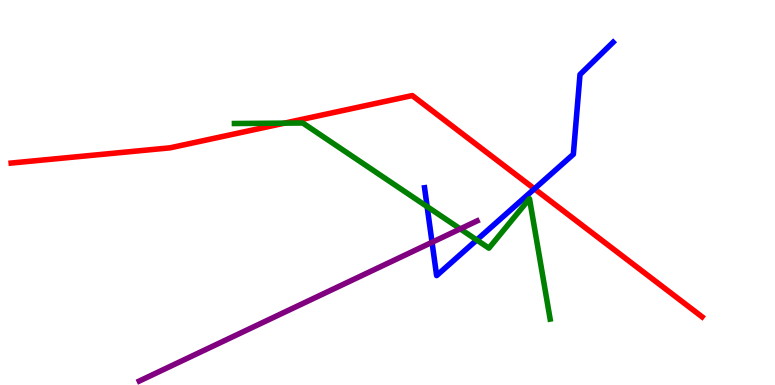[{'lines': ['blue', 'red'], 'intersections': [{'x': 6.9, 'y': 5.1}]}, {'lines': ['green', 'red'], 'intersections': [{'x': 3.67, 'y': 6.8}]}, {'lines': ['purple', 'red'], 'intersections': []}, {'lines': ['blue', 'green'], 'intersections': [{'x': 5.51, 'y': 4.63}, {'x': 6.15, 'y': 3.77}]}, {'lines': ['blue', 'purple'], 'intersections': [{'x': 5.57, 'y': 3.71}]}, {'lines': ['green', 'purple'], 'intersections': [{'x': 5.94, 'y': 4.05}]}]